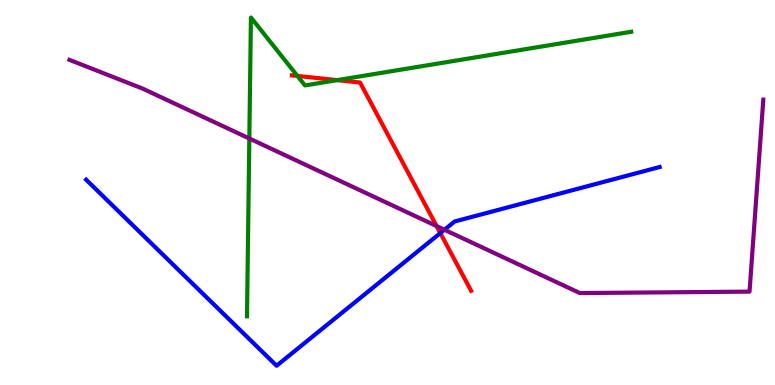[{'lines': ['blue', 'red'], 'intersections': [{'x': 5.68, 'y': 3.95}]}, {'lines': ['green', 'red'], 'intersections': [{'x': 3.84, 'y': 8.03}, {'x': 4.35, 'y': 7.92}]}, {'lines': ['purple', 'red'], 'intersections': [{'x': 5.63, 'y': 4.13}]}, {'lines': ['blue', 'green'], 'intersections': []}, {'lines': ['blue', 'purple'], 'intersections': [{'x': 5.73, 'y': 4.03}]}, {'lines': ['green', 'purple'], 'intersections': [{'x': 3.22, 'y': 6.4}]}]